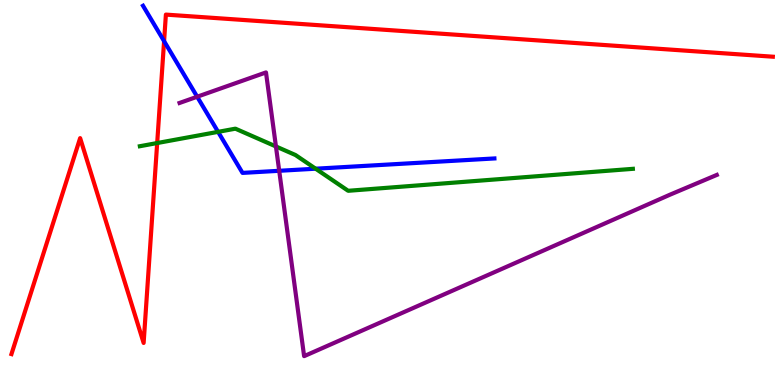[{'lines': ['blue', 'red'], 'intersections': [{'x': 2.12, 'y': 8.93}]}, {'lines': ['green', 'red'], 'intersections': [{'x': 2.03, 'y': 6.28}]}, {'lines': ['purple', 'red'], 'intersections': []}, {'lines': ['blue', 'green'], 'intersections': [{'x': 2.81, 'y': 6.58}, {'x': 4.07, 'y': 5.62}]}, {'lines': ['blue', 'purple'], 'intersections': [{'x': 2.54, 'y': 7.49}, {'x': 3.6, 'y': 5.56}]}, {'lines': ['green', 'purple'], 'intersections': [{'x': 3.56, 'y': 6.2}]}]